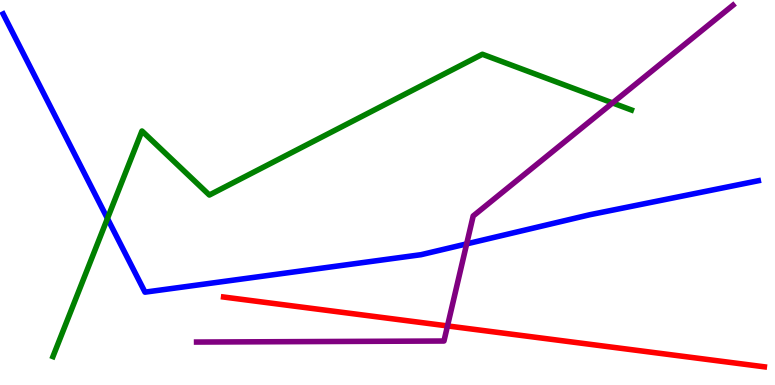[{'lines': ['blue', 'red'], 'intersections': []}, {'lines': ['green', 'red'], 'intersections': []}, {'lines': ['purple', 'red'], 'intersections': [{'x': 5.77, 'y': 1.53}]}, {'lines': ['blue', 'green'], 'intersections': [{'x': 1.39, 'y': 4.32}]}, {'lines': ['blue', 'purple'], 'intersections': [{'x': 6.02, 'y': 3.67}]}, {'lines': ['green', 'purple'], 'intersections': [{'x': 7.9, 'y': 7.33}]}]